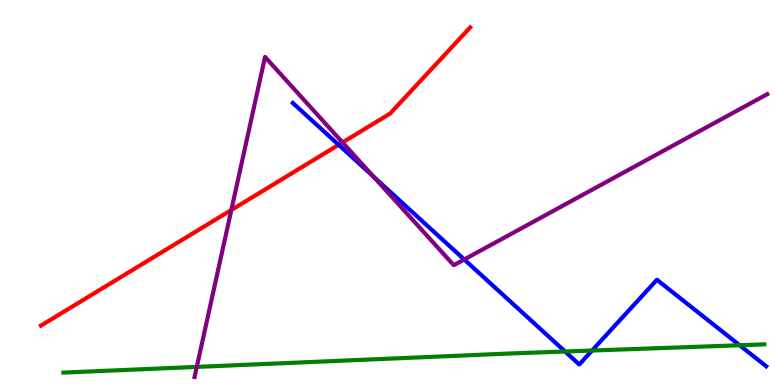[{'lines': ['blue', 'red'], 'intersections': [{'x': 4.37, 'y': 6.24}]}, {'lines': ['green', 'red'], 'intersections': []}, {'lines': ['purple', 'red'], 'intersections': [{'x': 2.98, 'y': 4.55}, {'x': 4.42, 'y': 6.3}]}, {'lines': ['blue', 'green'], 'intersections': [{'x': 7.29, 'y': 0.87}, {'x': 7.64, 'y': 0.895}, {'x': 9.54, 'y': 1.03}]}, {'lines': ['blue', 'purple'], 'intersections': [{'x': 4.82, 'y': 5.41}, {'x': 5.99, 'y': 3.26}]}, {'lines': ['green', 'purple'], 'intersections': [{'x': 2.54, 'y': 0.47}]}]